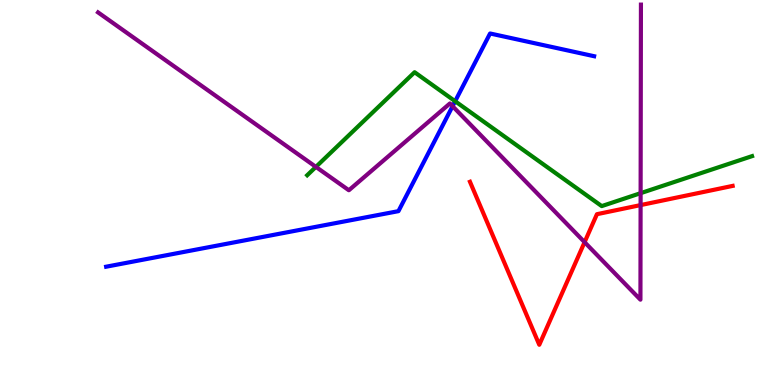[{'lines': ['blue', 'red'], 'intersections': []}, {'lines': ['green', 'red'], 'intersections': []}, {'lines': ['purple', 'red'], 'intersections': [{'x': 7.54, 'y': 3.71}, {'x': 8.27, 'y': 4.67}]}, {'lines': ['blue', 'green'], 'intersections': [{'x': 5.87, 'y': 7.37}]}, {'lines': ['blue', 'purple'], 'intersections': [{'x': 5.84, 'y': 7.24}]}, {'lines': ['green', 'purple'], 'intersections': [{'x': 4.08, 'y': 5.67}, {'x': 8.27, 'y': 4.98}]}]